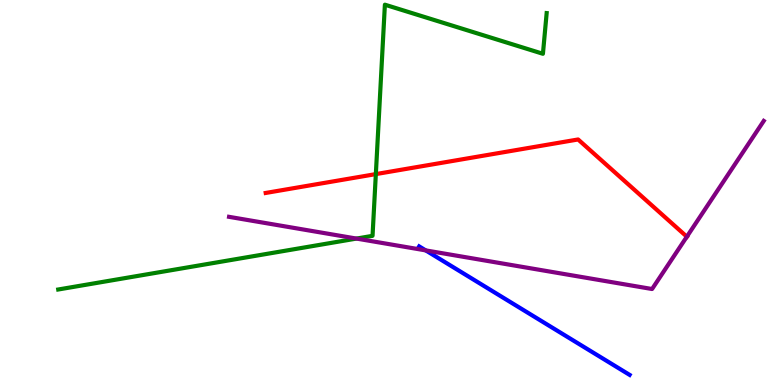[{'lines': ['blue', 'red'], 'intersections': []}, {'lines': ['green', 'red'], 'intersections': [{'x': 4.85, 'y': 5.48}]}, {'lines': ['purple', 'red'], 'intersections': [{'x': 8.86, 'y': 3.85}]}, {'lines': ['blue', 'green'], 'intersections': []}, {'lines': ['blue', 'purple'], 'intersections': [{'x': 5.49, 'y': 3.5}]}, {'lines': ['green', 'purple'], 'intersections': [{'x': 4.6, 'y': 3.8}]}]